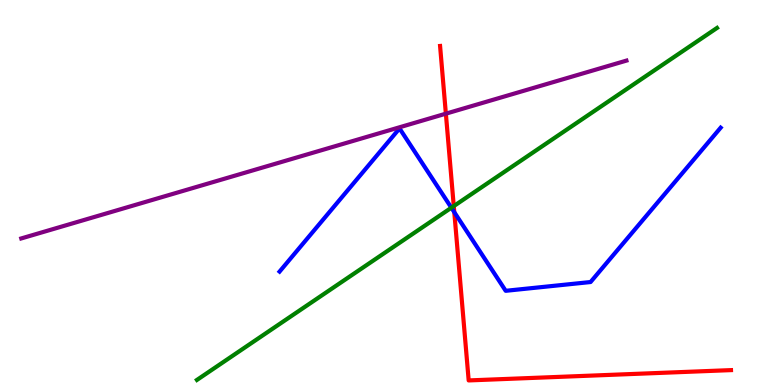[{'lines': ['blue', 'red'], 'intersections': [{'x': 5.86, 'y': 4.49}]}, {'lines': ['green', 'red'], 'intersections': [{'x': 5.86, 'y': 4.65}]}, {'lines': ['purple', 'red'], 'intersections': [{'x': 5.75, 'y': 7.05}]}, {'lines': ['blue', 'green'], 'intersections': [{'x': 5.82, 'y': 4.6}]}, {'lines': ['blue', 'purple'], 'intersections': []}, {'lines': ['green', 'purple'], 'intersections': []}]